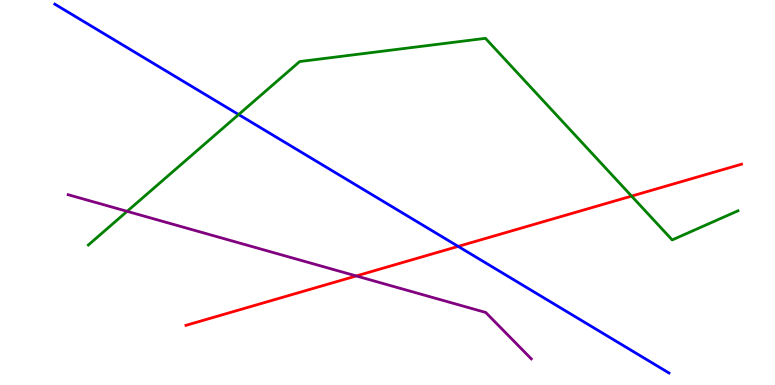[{'lines': ['blue', 'red'], 'intersections': [{'x': 5.91, 'y': 3.6}]}, {'lines': ['green', 'red'], 'intersections': [{'x': 8.15, 'y': 4.91}]}, {'lines': ['purple', 'red'], 'intersections': [{'x': 4.6, 'y': 2.83}]}, {'lines': ['blue', 'green'], 'intersections': [{'x': 3.08, 'y': 7.02}]}, {'lines': ['blue', 'purple'], 'intersections': []}, {'lines': ['green', 'purple'], 'intersections': [{'x': 1.64, 'y': 4.51}]}]